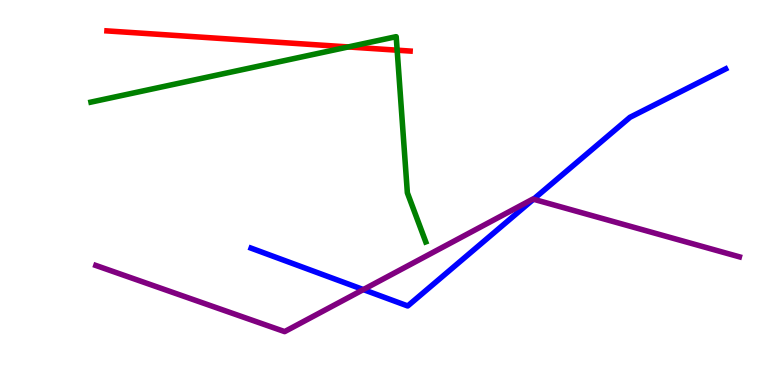[{'lines': ['blue', 'red'], 'intersections': []}, {'lines': ['green', 'red'], 'intersections': [{'x': 4.49, 'y': 8.78}, {'x': 5.12, 'y': 8.7}]}, {'lines': ['purple', 'red'], 'intersections': []}, {'lines': ['blue', 'green'], 'intersections': []}, {'lines': ['blue', 'purple'], 'intersections': [{'x': 4.69, 'y': 2.48}, {'x': 6.88, 'y': 4.83}]}, {'lines': ['green', 'purple'], 'intersections': []}]